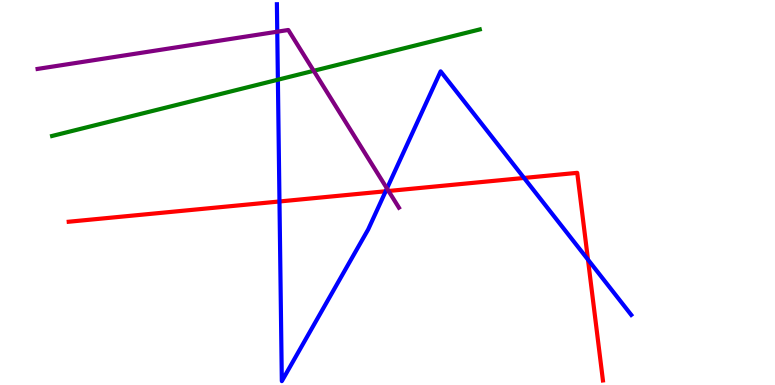[{'lines': ['blue', 'red'], 'intersections': [{'x': 3.61, 'y': 4.77}, {'x': 4.98, 'y': 5.03}, {'x': 6.76, 'y': 5.38}, {'x': 7.59, 'y': 3.26}]}, {'lines': ['green', 'red'], 'intersections': []}, {'lines': ['purple', 'red'], 'intersections': [{'x': 5.01, 'y': 5.04}]}, {'lines': ['blue', 'green'], 'intersections': [{'x': 3.59, 'y': 7.93}]}, {'lines': ['blue', 'purple'], 'intersections': [{'x': 3.58, 'y': 9.18}, {'x': 4.99, 'y': 5.11}]}, {'lines': ['green', 'purple'], 'intersections': [{'x': 4.05, 'y': 8.16}]}]